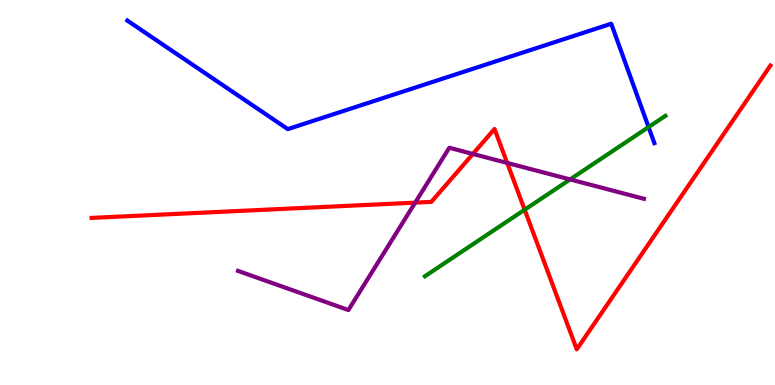[{'lines': ['blue', 'red'], 'intersections': []}, {'lines': ['green', 'red'], 'intersections': [{'x': 6.77, 'y': 4.55}]}, {'lines': ['purple', 'red'], 'intersections': [{'x': 5.36, 'y': 4.74}, {'x': 6.1, 'y': 6.0}, {'x': 6.54, 'y': 5.77}]}, {'lines': ['blue', 'green'], 'intersections': [{'x': 8.37, 'y': 6.7}]}, {'lines': ['blue', 'purple'], 'intersections': []}, {'lines': ['green', 'purple'], 'intersections': [{'x': 7.36, 'y': 5.34}]}]